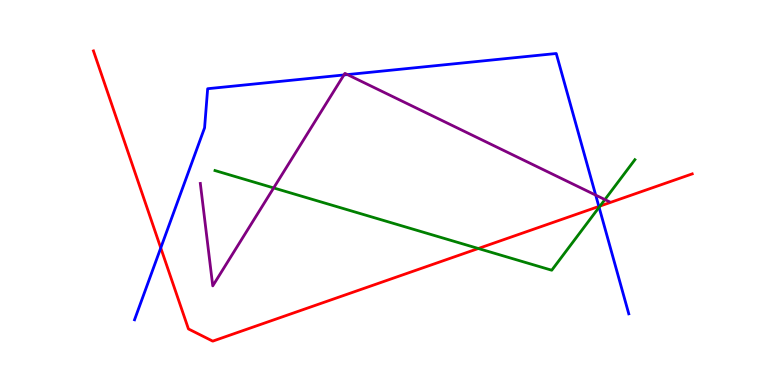[{'lines': ['blue', 'red'], 'intersections': [{'x': 2.07, 'y': 3.56}, {'x': 7.73, 'y': 4.64}]}, {'lines': ['green', 'red'], 'intersections': [{'x': 6.17, 'y': 3.55}, {'x': 7.74, 'y': 4.65}]}, {'lines': ['purple', 'red'], 'intersections': []}, {'lines': ['blue', 'green'], 'intersections': [{'x': 7.73, 'y': 4.62}]}, {'lines': ['blue', 'purple'], 'intersections': [{'x': 4.44, 'y': 8.05}, {'x': 4.48, 'y': 8.06}, {'x': 7.69, 'y': 4.93}]}, {'lines': ['green', 'purple'], 'intersections': [{'x': 3.53, 'y': 5.12}, {'x': 7.81, 'y': 4.82}]}]